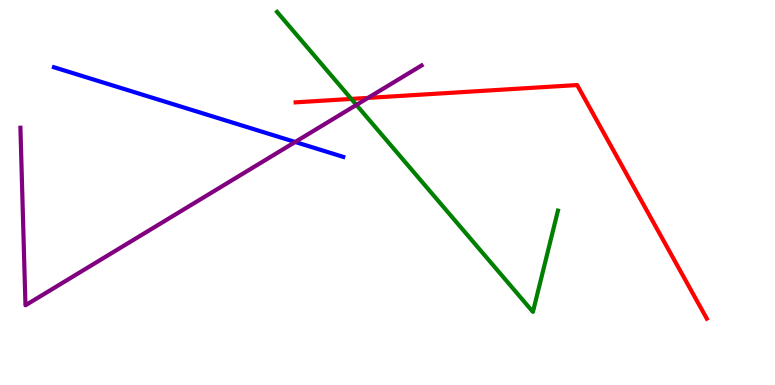[{'lines': ['blue', 'red'], 'intersections': []}, {'lines': ['green', 'red'], 'intersections': [{'x': 4.53, 'y': 7.43}]}, {'lines': ['purple', 'red'], 'intersections': [{'x': 4.75, 'y': 7.46}]}, {'lines': ['blue', 'green'], 'intersections': []}, {'lines': ['blue', 'purple'], 'intersections': [{'x': 3.81, 'y': 6.31}]}, {'lines': ['green', 'purple'], 'intersections': [{'x': 4.6, 'y': 7.27}]}]